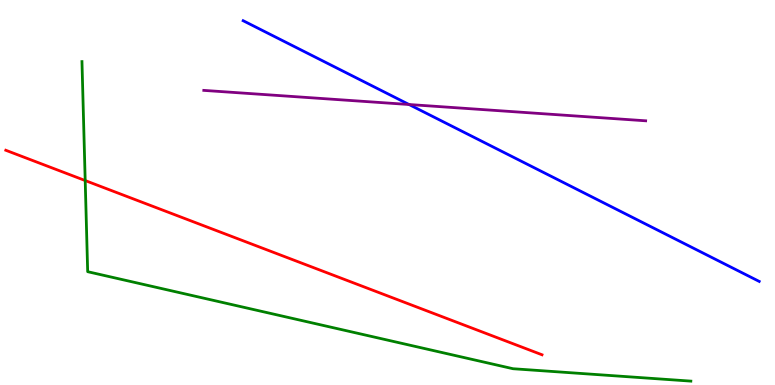[{'lines': ['blue', 'red'], 'intersections': []}, {'lines': ['green', 'red'], 'intersections': [{'x': 1.1, 'y': 5.31}]}, {'lines': ['purple', 'red'], 'intersections': []}, {'lines': ['blue', 'green'], 'intersections': []}, {'lines': ['blue', 'purple'], 'intersections': [{'x': 5.28, 'y': 7.29}]}, {'lines': ['green', 'purple'], 'intersections': []}]